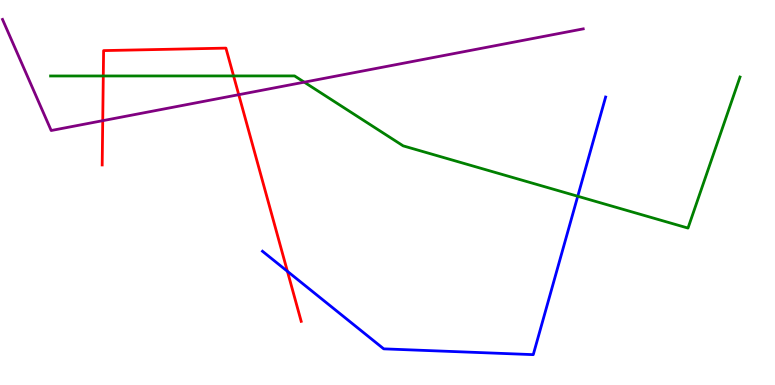[{'lines': ['blue', 'red'], 'intersections': [{'x': 3.71, 'y': 2.95}]}, {'lines': ['green', 'red'], 'intersections': [{'x': 1.33, 'y': 8.03}, {'x': 3.01, 'y': 8.03}]}, {'lines': ['purple', 'red'], 'intersections': [{'x': 1.33, 'y': 6.87}, {'x': 3.08, 'y': 7.54}]}, {'lines': ['blue', 'green'], 'intersections': [{'x': 7.45, 'y': 4.9}]}, {'lines': ['blue', 'purple'], 'intersections': []}, {'lines': ['green', 'purple'], 'intersections': [{'x': 3.93, 'y': 7.87}]}]